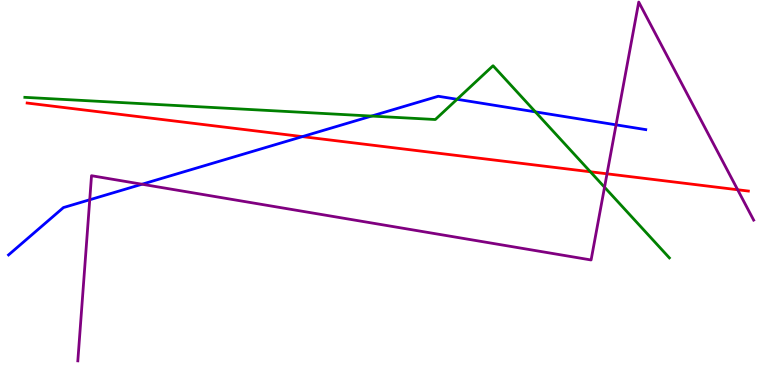[{'lines': ['blue', 'red'], 'intersections': [{'x': 3.9, 'y': 6.45}]}, {'lines': ['green', 'red'], 'intersections': [{'x': 7.62, 'y': 5.54}]}, {'lines': ['purple', 'red'], 'intersections': [{'x': 7.83, 'y': 5.49}, {'x': 9.52, 'y': 5.07}]}, {'lines': ['blue', 'green'], 'intersections': [{'x': 4.79, 'y': 6.99}, {'x': 5.9, 'y': 7.42}, {'x': 6.91, 'y': 7.09}]}, {'lines': ['blue', 'purple'], 'intersections': [{'x': 1.16, 'y': 4.81}, {'x': 1.83, 'y': 5.21}, {'x': 7.95, 'y': 6.76}]}, {'lines': ['green', 'purple'], 'intersections': [{'x': 7.8, 'y': 5.14}]}]